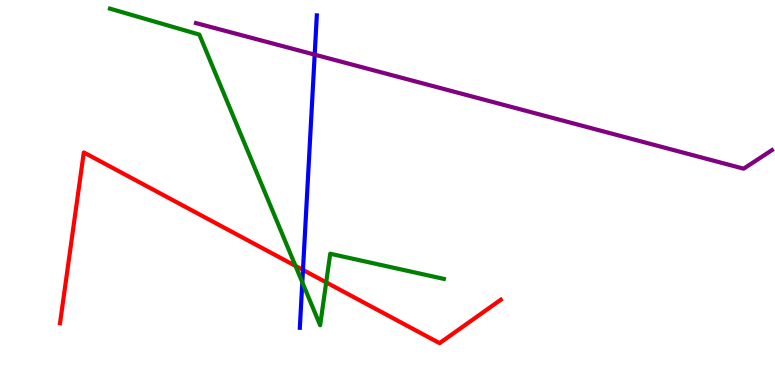[{'lines': ['blue', 'red'], 'intersections': [{'x': 3.91, 'y': 2.99}]}, {'lines': ['green', 'red'], 'intersections': [{'x': 3.81, 'y': 3.09}, {'x': 4.21, 'y': 2.67}]}, {'lines': ['purple', 'red'], 'intersections': []}, {'lines': ['blue', 'green'], 'intersections': [{'x': 3.9, 'y': 2.67}]}, {'lines': ['blue', 'purple'], 'intersections': [{'x': 4.06, 'y': 8.58}]}, {'lines': ['green', 'purple'], 'intersections': []}]